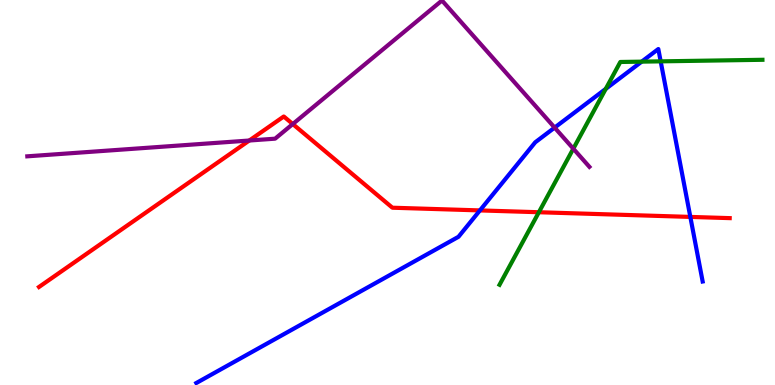[{'lines': ['blue', 'red'], 'intersections': [{'x': 6.19, 'y': 4.53}, {'x': 8.91, 'y': 4.37}]}, {'lines': ['green', 'red'], 'intersections': [{'x': 6.95, 'y': 4.49}]}, {'lines': ['purple', 'red'], 'intersections': [{'x': 3.22, 'y': 6.35}, {'x': 3.78, 'y': 6.78}]}, {'lines': ['blue', 'green'], 'intersections': [{'x': 7.82, 'y': 7.69}, {'x': 8.28, 'y': 8.4}, {'x': 8.52, 'y': 8.41}]}, {'lines': ['blue', 'purple'], 'intersections': [{'x': 7.16, 'y': 6.69}]}, {'lines': ['green', 'purple'], 'intersections': [{'x': 7.4, 'y': 6.14}]}]